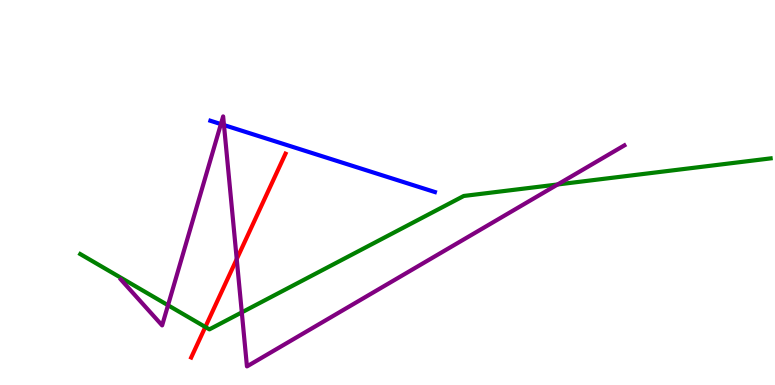[{'lines': ['blue', 'red'], 'intersections': []}, {'lines': ['green', 'red'], 'intersections': [{'x': 2.65, 'y': 1.51}]}, {'lines': ['purple', 'red'], 'intersections': [{'x': 3.05, 'y': 3.27}]}, {'lines': ['blue', 'green'], 'intersections': []}, {'lines': ['blue', 'purple'], 'intersections': [{'x': 2.85, 'y': 6.78}, {'x': 2.89, 'y': 6.75}]}, {'lines': ['green', 'purple'], 'intersections': [{'x': 2.17, 'y': 2.07}, {'x': 3.12, 'y': 1.89}, {'x': 7.2, 'y': 5.21}]}]